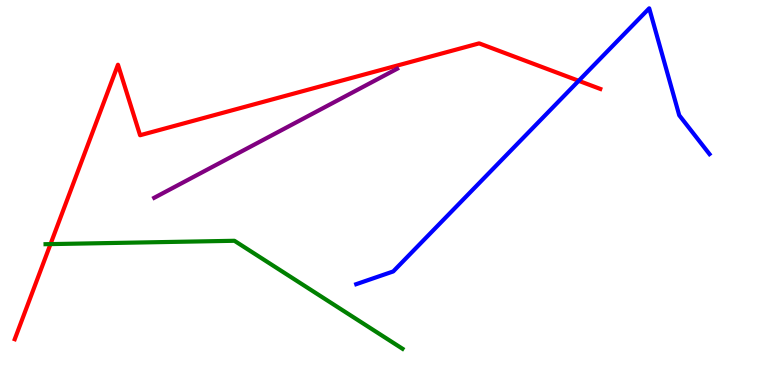[{'lines': ['blue', 'red'], 'intersections': [{'x': 7.47, 'y': 7.9}]}, {'lines': ['green', 'red'], 'intersections': [{'x': 0.652, 'y': 3.66}]}, {'lines': ['purple', 'red'], 'intersections': []}, {'lines': ['blue', 'green'], 'intersections': []}, {'lines': ['blue', 'purple'], 'intersections': []}, {'lines': ['green', 'purple'], 'intersections': []}]